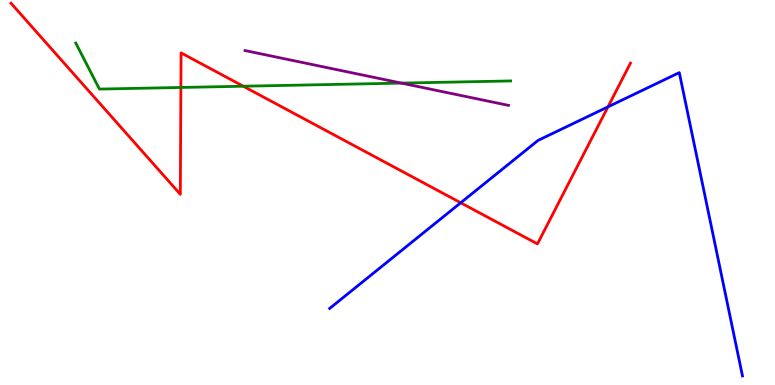[{'lines': ['blue', 'red'], 'intersections': [{'x': 5.94, 'y': 4.73}, {'x': 7.84, 'y': 7.22}]}, {'lines': ['green', 'red'], 'intersections': [{'x': 2.33, 'y': 7.73}, {'x': 3.14, 'y': 7.76}]}, {'lines': ['purple', 'red'], 'intersections': []}, {'lines': ['blue', 'green'], 'intersections': []}, {'lines': ['blue', 'purple'], 'intersections': []}, {'lines': ['green', 'purple'], 'intersections': [{'x': 5.18, 'y': 7.84}]}]